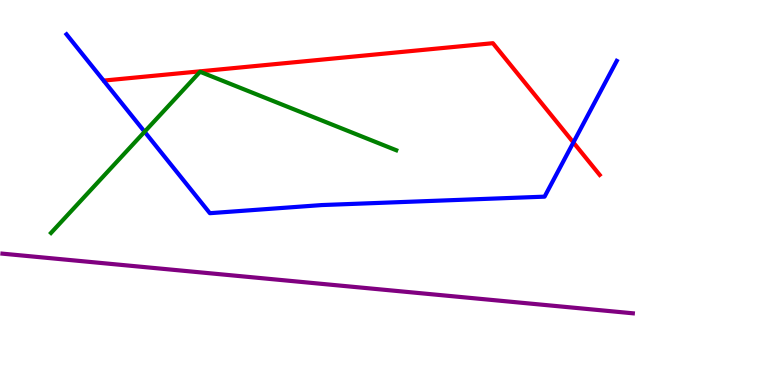[{'lines': ['blue', 'red'], 'intersections': [{'x': 7.4, 'y': 6.3}]}, {'lines': ['green', 'red'], 'intersections': []}, {'lines': ['purple', 'red'], 'intersections': []}, {'lines': ['blue', 'green'], 'intersections': [{'x': 1.87, 'y': 6.58}]}, {'lines': ['blue', 'purple'], 'intersections': []}, {'lines': ['green', 'purple'], 'intersections': []}]